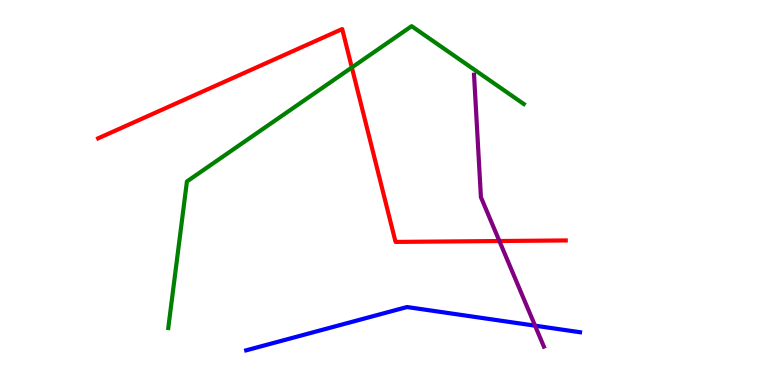[{'lines': ['blue', 'red'], 'intersections': []}, {'lines': ['green', 'red'], 'intersections': [{'x': 4.54, 'y': 8.25}]}, {'lines': ['purple', 'red'], 'intersections': [{'x': 6.44, 'y': 3.74}]}, {'lines': ['blue', 'green'], 'intersections': []}, {'lines': ['blue', 'purple'], 'intersections': [{'x': 6.9, 'y': 1.54}]}, {'lines': ['green', 'purple'], 'intersections': []}]